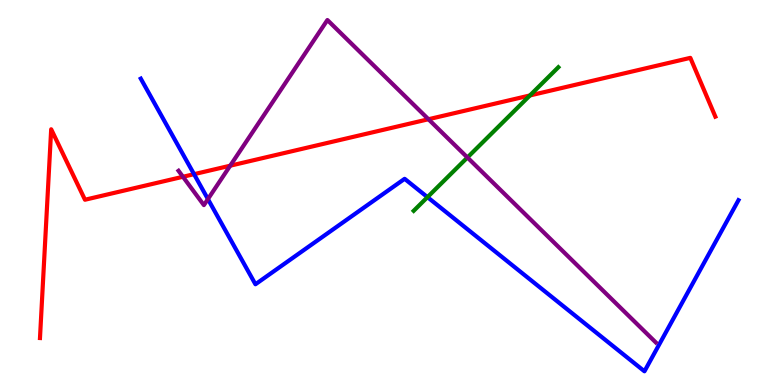[{'lines': ['blue', 'red'], 'intersections': [{'x': 2.5, 'y': 5.48}]}, {'lines': ['green', 'red'], 'intersections': [{'x': 6.84, 'y': 7.52}]}, {'lines': ['purple', 'red'], 'intersections': [{'x': 2.36, 'y': 5.41}, {'x': 2.97, 'y': 5.7}, {'x': 5.53, 'y': 6.9}]}, {'lines': ['blue', 'green'], 'intersections': [{'x': 5.52, 'y': 4.88}]}, {'lines': ['blue', 'purple'], 'intersections': [{'x': 2.68, 'y': 4.83}]}, {'lines': ['green', 'purple'], 'intersections': [{'x': 6.03, 'y': 5.91}]}]